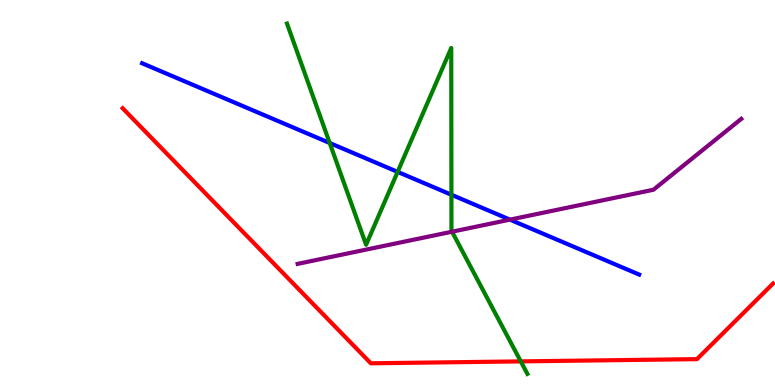[{'lines': ['blue', 'red'], 'intersections': []}, {'lines': ['green', 'red'], 'intersections': [{'x': 6.72, 'y': 0.613}]}, {'lines': ['purple', 'red'], 'intersections': []}, {'lines': ['blue', 'green'], 'intersections': [{'x': 4.25, 'y': 6.29}, {'x': 5.13, 'y': 5.54}, {'x': 5.82, 'y': 4.94}]}, {'lines': ['blue', 'purple'], 'intersections': [{'x': 6.58, 'y': 4.3}]}, {'lines': ['green', 'purple'], 'intersections': [{'x': 5.83, 'y': 3.98}]}]